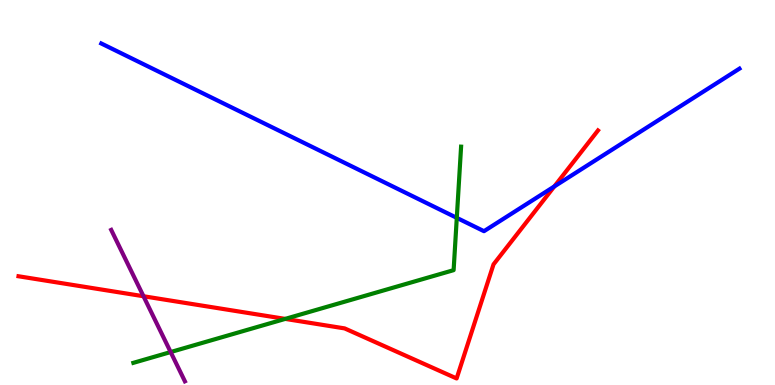[{'lines': ['blue', 'red'], 'intersections': [{'x': 7.15, 'y': 5.16}]}, {'lines': ['green', 'red'], 'intersections': [{'x': 3.68, 'y': 1.72}]}, {'lines': ['purple', 'red'], 'intersections': [{'x': 1.85, 'y': 2.31}]}, {'lines': ['blue', 'green'], 'intersections': [{'x': 5.89, 'y': 4.34}]}, {'lines': ['blue', 'purple'], 'intersections': []}, {'lines': ['green', 'purple'], 'intersections': [{'x': 2.2, 'y': 0.856}]}]